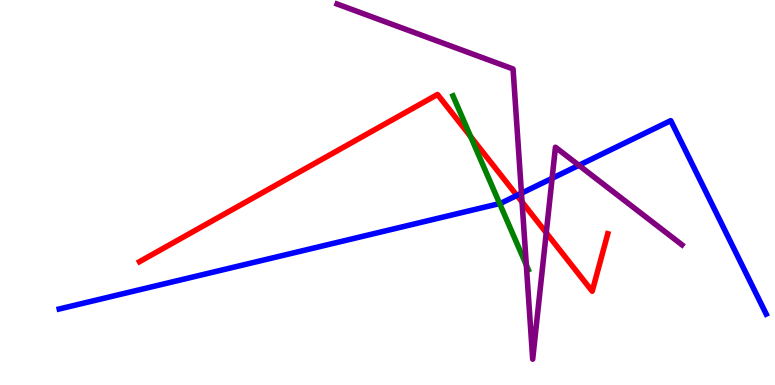[{'lines': ['blue', 'red'], 'intersections': [{'x': 6.67, 'y': 4.92}]}, {'lines': ['green', 'red'], 'intersections': [{'x': 6.07, 'y': 6.45}]}, {'lines': ['purple', 'red'], 'intersections': [{'x': 6.74, 'y': 4.75}, {'x': 7.05, 'y': 3.95}]}, {'lines': ['blue', 'green'], 'intersections': [{'x': 6.45, 'y': 4.71}]}, {'lines': ['blue', 'purple'], 'intersections': [{'x': 6.73, 'y': 4.98}, {'x': 7.12, 'y': 5.37}, {'x': 7.47, 'y': 5.71}]}, {'lines': ['green', 'purple'], 'intersections': [{'x': 6.79, 'y': 3.11}]}]